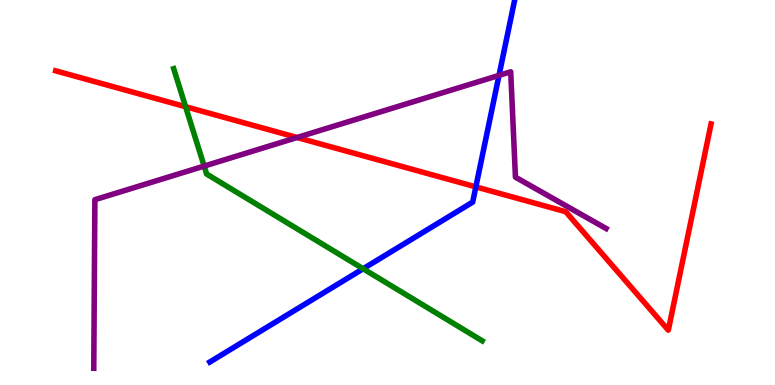[{'lines': ['blue', 'red'], 'intersections': [{'x': 6.14, 'y': 5.15}]}, {'lines': ['green', 'red'], 'intersections': [{'x': 2.39, 'y': 7.23}]}, {'lines': ['purple', 'red'], 'intersections': [{'x': 3.83, 'y': 6.43}]}, {'lines': ['blue', 'green'], 'intersections': [{'x': 4.69, 'y': 3.02}]}, {'lines': ['blue', 'purple'], 'intersections': [{'x': 6.44, 'y': 8.04}]}, {'lines': ['green', 'purple'], 'intersections': [{'x': 2.63, 'y': 5.69}]}]